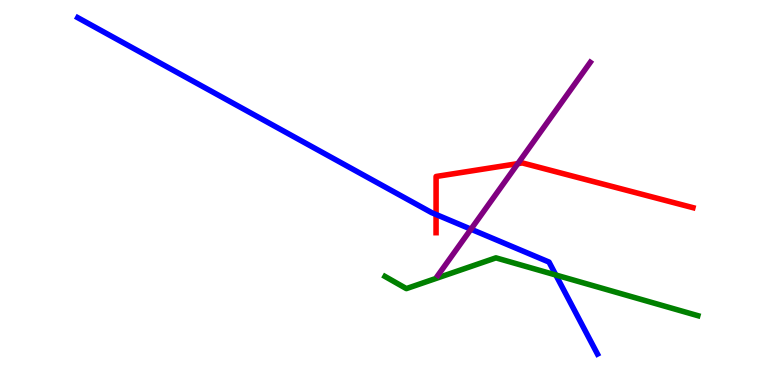[{'lines': ['blue', 'red'], 'intersections': [{'x': 5.63, 'y': 4.43}]}, {'lines': ['green', 'red'], 'intersections': []}, {'lines': ['purple', 'red'], 'intersections': [{'x': 6.68, 'y': 5.75}]}, {'lines': ['blue', 'green'], 'intersections': [{'x': 7.17, 'y': 2.86}]}, {'lines': ['blue', 'purple'], 'intersections': [{'x': 6.08, 'y': 4.05}]}, {'lines': ['green', 'purple'], 'intersections': []}]